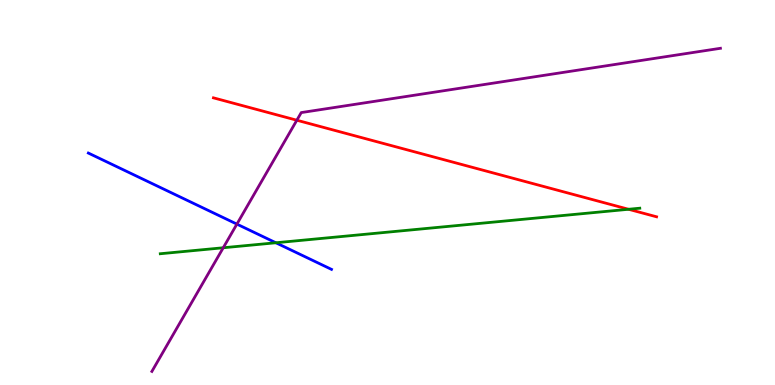[{'lines': ['blue', 'red'], 'intersections': []}, {'lines': ['green', 'red'], 'intersections': [{'x': 8.11, 'y': 4.56}]}, {'lines': ['purple', 'red'], 'intersections': [{'x': 3.83, 'y': 6.88}]}, {'lines': ['blue', 'green'], 'intersections': [{'x': 3.56, 'y': 3.69}]}, {'lines': ['blue', 'purple'], 'intersections': [{'x': 3.06, 'y': 4.18}]}, {'lines': ['green', 'purple'], 'intersections': [{'x': 2.88, 'y': 3.56}]}]